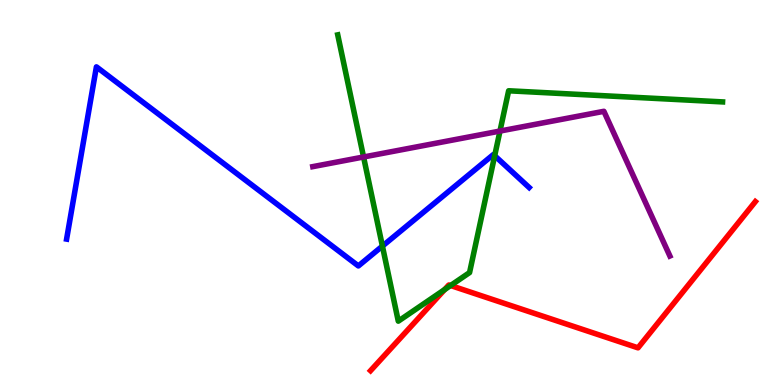[{'lines': ['blue', 'red'], 'intersections': []}, {'lines': ['green', 'red'], 'intersections': [{'x': 5.74, 'y': 2.48}, {'x': 5.81, 'y': 2.58}]}, {'lines': ['purple', 'red'], 'intersections': []}, {'lines': ['blue', 'green'], 'intersections': [{'x': 4.93, 'y': 3.61}, {'x': 6.38, 'y': 5.96}]}, {'lines': ['blue', 'purple'], 'intersections': []}, {'lines': ['green', 'purple'], 'intersections': [{'x': 4.69, 'y': 5.92}, {'x': 6.45, 'y': 6.6}]}]